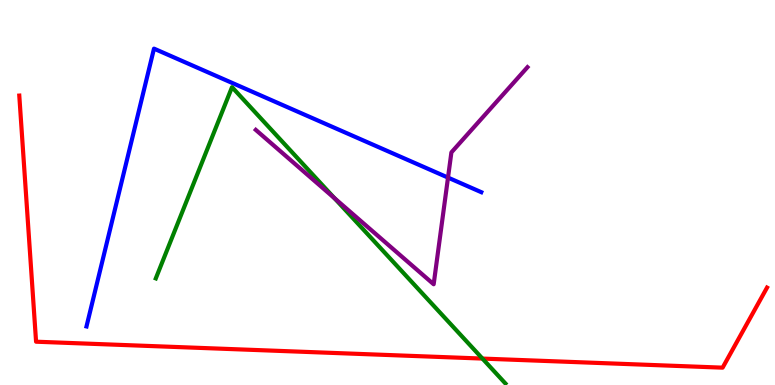[{'lines': ['blue', 'red'], 'intersections': []}, {'lines': ['green', 'red'], 'intersections': [{'x': 6.23, 'y': 0.686}]}, {'lines': ['purple', 'red'], 'intersections': []}, {'lines': ['blue', 'green'], 'intersections': []}, {'lines': ['blue', 'purple'], 'intersections': [{'x': 5.78, 'y': 5.39}]}, {'lines': ['green', 'purple'], 'intersections': [{'x': 4.31, 'y': 4.86}]}]